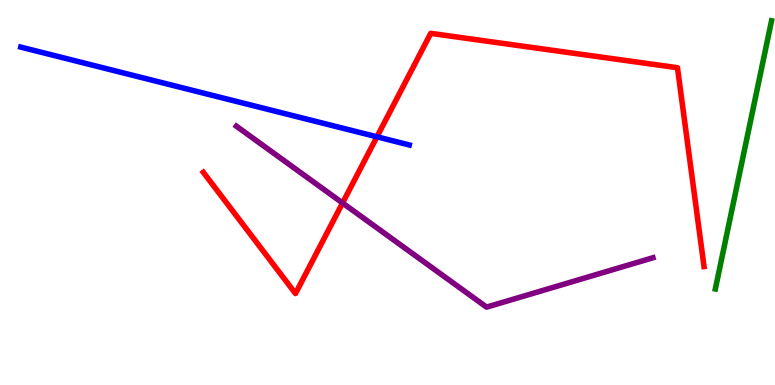[{'lines': ['blue', 'red'], 'intersections': [{'x': 4.86, 'y': 6.45}]}, {'lines': ['green', 'red'], 'intersections': []}, {'lines': ['purple', 'red'], 'intersections': [{'x': 4.42, 'y': 4.73}]}, {'lines': ['blue', 'green'], 'intersections': []}, {'lines': ['blue', 'purple'], 'intersections': []}, {'lines': ['green', 'purple'], 'intersections': []}]